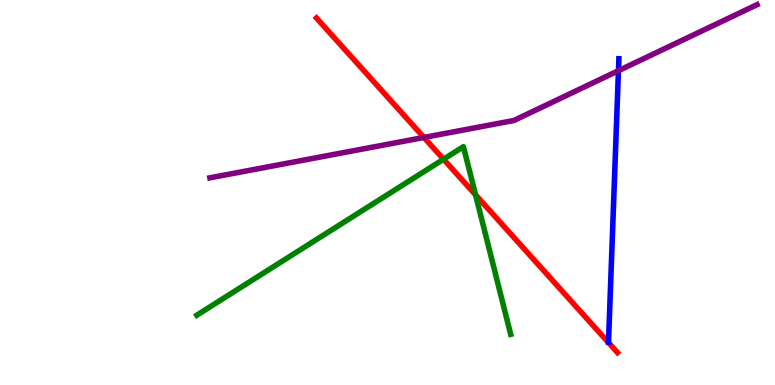[{'lines': ['blue', 'red'], 'intersections': []}, {'lines': ['green', 'red'], 'intersections': [{'x': 5.72, 'y': 5.86}, {'x': 6.14, 'y': 4.94}]}, {'lines': ['purple', 'red'], 'intersections': [{'x': 5.47, 'y': 6.43}]}, {'lines': ['blue', 'green'], 'intersections': []}, {'lines': ['blue', 'purple'], 'intersections': [{'x': 7.98, 'y': 8.16}]}, {'lines': ['green', 'purple'], 'intersections': []}]